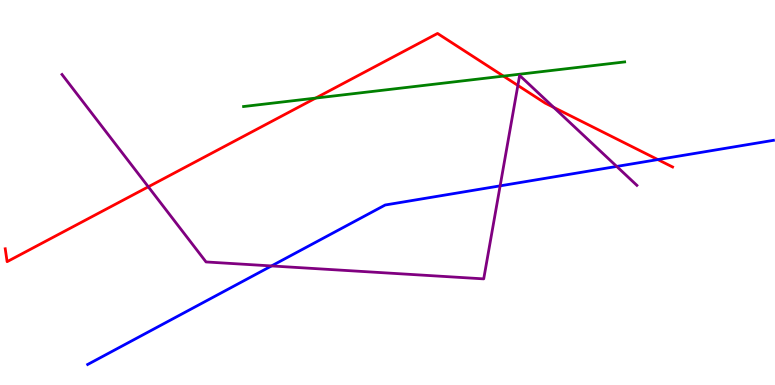[{'lines': ['blue', 'red'], 'intersections': [{'x': 8.49, 'y': 5.85}]}, {'lines': ['green', 'red'], 'intersections': [{'x': 4.07, 'y': 7.45}, {'x': 6.5, 'y': 8.02}]}, {'lines': ['purple', 'red'], 'intersections': [{'x': 1.91, 'y': 5.15}, {'x': 6.68, 'y': 7.78}, {'x': 7.14, 'y': 7.21}]}, {'lines': ['blue', 'green'], 'intersections': []}, {'lines': ['blue', 'purple'], 'intersections': [{'x': 3.5, 'y': 3.09}, {'x': 6.45, 'y': 5.17}, {'x': 7.96, 'y': 5.68}]}, {'lines': ['green', 'purple'], 'intersections': []}]